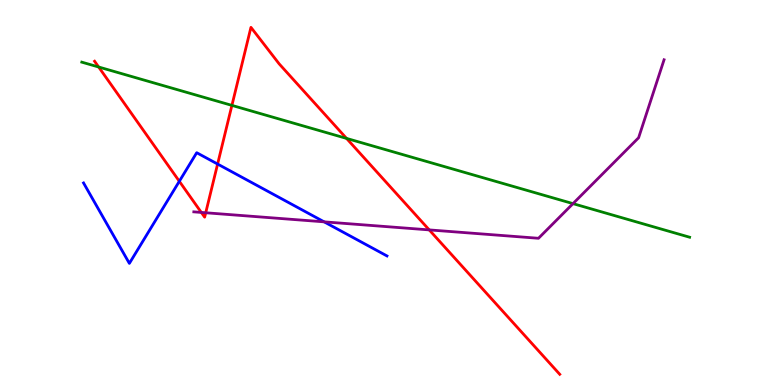[{'lines': ['blue', 'red'], 'intersections': [{'x': 2.31, 'y': 5.29}, {'x': 2.81, 'y': 5.74}]}, {'lines': ['green', 'red'], 'intersections': [{'x': 1.27, 'y': 8.26}, {'x': 2.99, 'y': 7.26}, {'x': 4.47, 'y': 6.41}]}, {'lines': ['purple', 'red'], 'intersections': [{'x': 2.6, 'y': 4.48}, {'x': 2.65, 'y': 4.47}, {'x': 5.54, 'y': 4.03}]}, {'lines': ['blue', 'green'], 'intersections': []}, {'lines': ['blue', 'purple'], 'intersections': [{'x': 4.18, 'y': 4.24}]}, {'lines': ['green', 'purple'], 'intersections': [{'x': 7.39, 'y': 4.71}]}]